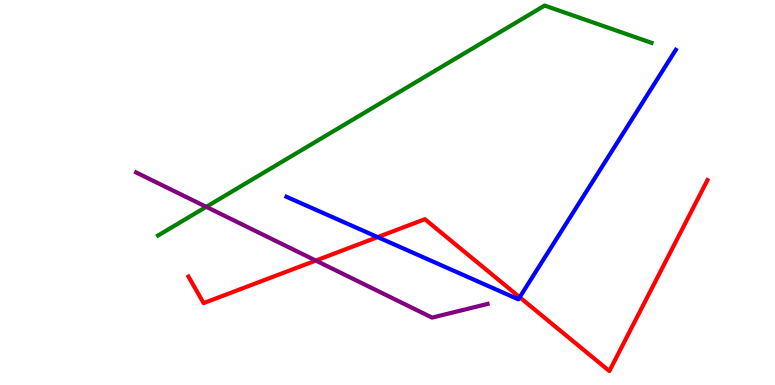[{'lines': ['blue', 'red'], 'intersections': [{'x': 4.87, 'y': 3.84}, {'x': 6.71, 'y': 2.28}]}, {'lines': ['green', 'red'], 'intersections': []}, {'lines': ['purple', 'red'], 'intersections': [{'x': 4.07, 'y': 3.23}]}, {'lines': ['blue', 'green'], 'intersections': []}, {'lines': ['blue', 'purple'], 'intersections': []}, {'lines': ['green', 'purple'], 'intersections': [{'x': 2.66, 'y': 4.63}]}]